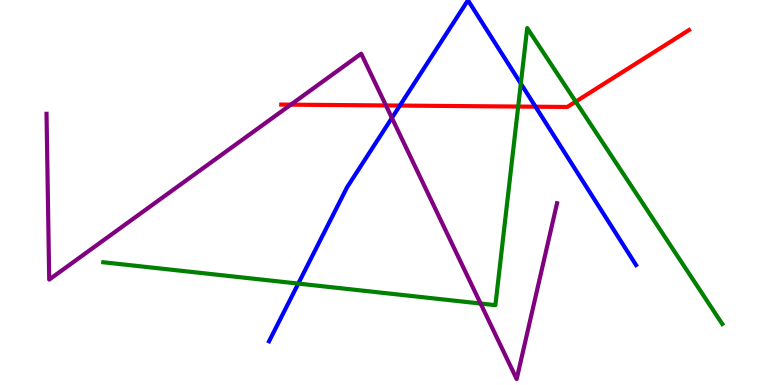[{'lines': ['blue', 'red'], 'intersections': [{'x': 5.16, 'y': 7.26}, {'x': 6.91, 'y': 7.23}]}, {'lines': ['green', 'red'], 'intersections': [{'x': 6.69, 'y': 7.23}, {'x': 7.43, 'y': 7.36}]}, {'lines': ['purple', 'red'], 'intersections': [{'x': 3.75, 'y': 7.28}, {'x': 4.98, 'y': 7.26}]}, {'lines': ['blue', 'green'], 'intersections': [{'x': 3.85, 'y': 2.63}, {'x': 6.72, 'y': 7.83}]}, {'lines': ['blue', 'purple'], 'intersections': [{'x': 5.06, 'y': 6.94}]}, {'lines': ['green', 'purple'], 'intersections': [{'x': 6.2, 'y': 2.12}]}]